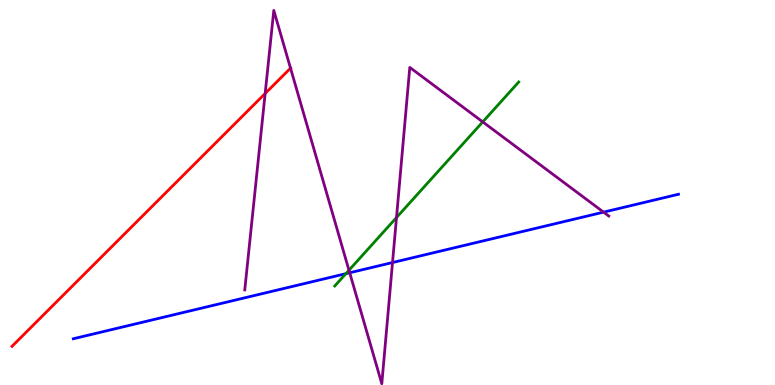[{'lines': ['blue', 'red'], 'intersections': []}, {'lines': ['green', 'red'], 'intersections': []}, {'lines': ['purple', 'red'], 'intersections': [{'x': 3.42, 'y': 7.57}, {'x': 3.75, 'y': 8.23}]}, {'lines': ['blue', 'green'], 'intersections': [{'x': 4.46, 'y': 2.89}]}, {'lines': ['blue', 'purple'], 'intersections': [{'x': 4.51, 'y': 2.92}, {'x': 5.06, 'y': 3.18}, {'x': 7.79, 'y': 4.49}]}, {'lines': ['green', 'purple'], 'intersections': [{'x': 4.5, 'y': 2.98}, {'x': 5.12, 'y': 4.35}, {'x': 6.23, 'y': 6.83}]}]